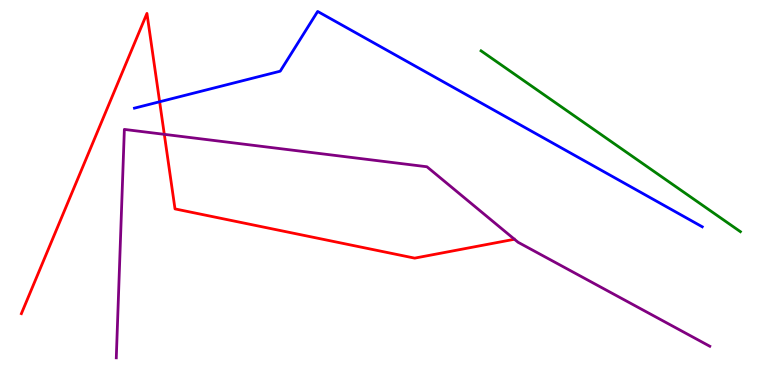[{'lines': ['blue', 'red'], 'intersections': [{'x': 2.06, 'y': 7.36}]}, {'lines': ['green', 'red'], 'intersections': []}, {'lines': ['purple', 'red'], 'intersections': [{'x': 2.12, 'y': 6.51}]}, {'lines': ['blue', 'green'], 'intersections': []}, {'lines': ['blue', 'purple'], 'intersections': []}, {'lines': ['green', 'purple'], 'intersections': []}]